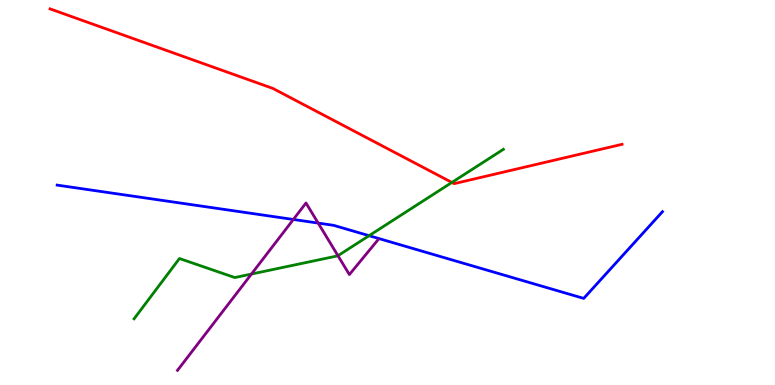[{'lines': ['blue', 'red'], 'intersections': []}, {'lines': ['green', 'red'], 'intersections': [{'x': 5.83, 'y': 5.26}]}, {'lines': ['purple', 'red'], 'intersections': []}, {'lines': ['blue', 'green'], 'intersections': [{'x': 4.76, 'y': 3.88}]}, {'lines': ['blue', 'purple'], 'intersections': [{'x': 3.79, 'y': 4.3}, {'x': 4.11, 'y': 4.21}]}, {'lines': ['green', 'purple'], 'intersections': [{'x': 3.24, 'y': 2.88}, {'x': 4.36, 'y': 3.36}]}]